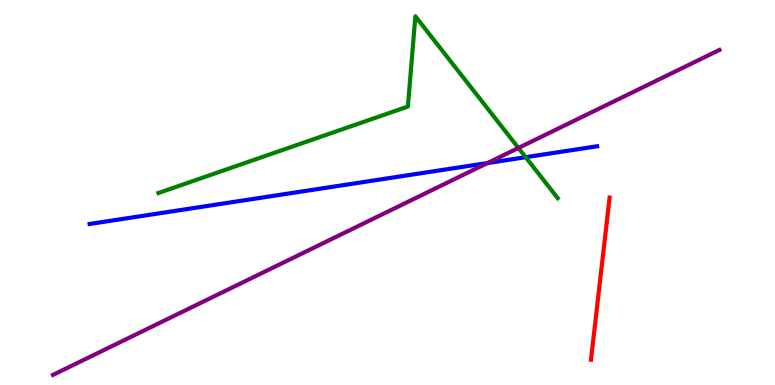[{'lines': ['blue', 'red'], 'intersections': []}, {'lines': ['green', 'red'], 'intersections': []}, {'lines': ['purple', 'red'], 'intersections': []}, {'lines': ['blue', 'green'], 'intersections': [{'x': 6.78, 'y': 5.92}]}, {'lines': ['blue', 'purple'], 'intersections': [{'x': 6.29, 'y': 5.76}]}, {'lines': ['green', 'purple'], 'intersections': [{'x': 6.69, 'y': 6.16}]}]